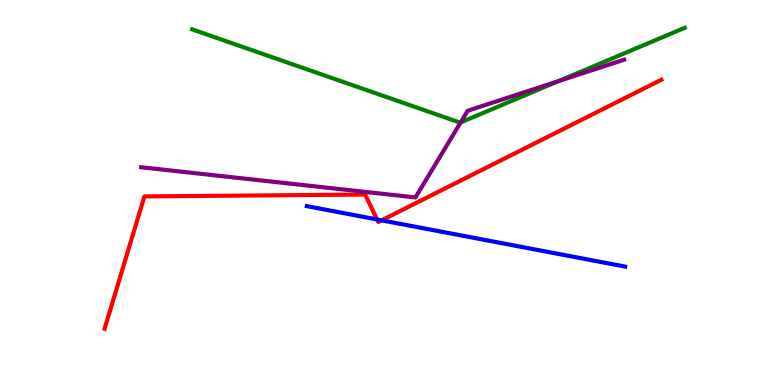[{'lines': ['blue', 'red'], 'intersections': [{'x': 4.87, 'y': 4.3}, {'x': 4.92, 'y': 4.28}]}, {'lines': ['green', 'red'], 'intersections': []}, {'lines': ['purple', 'red'], 'intersections': []}, {'lines': ['blue', 'green'], 'intersections': []}, {'lines': ['blue', 'purple'], 'intersections': []}, {'lines': ['green', 'purple'], 'intersections': [{'x': 5.94, 'y': 6.82}, {'x': 7.21, 'y': 7.89}]}]